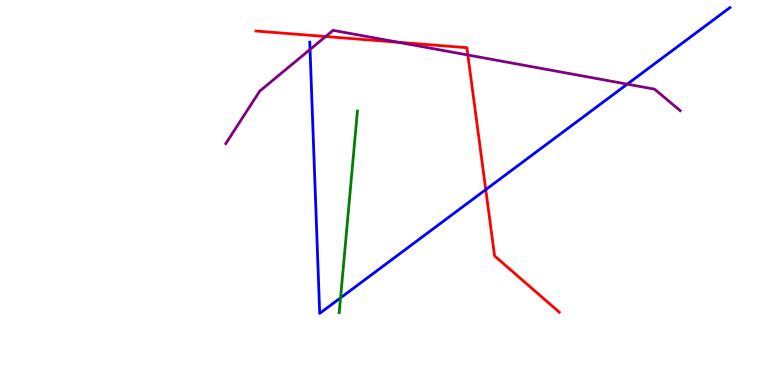[{'lines': ['blue', 'red'], 'intersections': [{'x': 6.27, 'y': 5.07}]}, {'lines': ['green', 'red'], 'intersections': []}, {'lines': ['purple', 'red'], 'intersections': [{'x': 4.2, 'y': 9.05}, {'x': 5.14, 'y': 8.9}, {'x': 6.04, 'y': 8.57}]}, {'lines': ['blue', 'green'], 'intersections': [{'x': 4.39, 'y': 2.26}]}, {'lines': ['blue', 'purple'], 'intersections': [{'x': 4.0, 'y': 8.72}, {'x': 8.09, 'y': 7.81}]}, {'lines': ['green', 'purple'], 'intersections': []}]